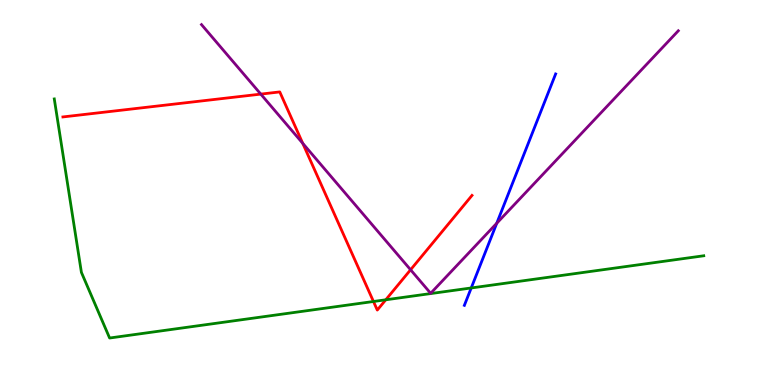[{'lines': ['blue', 'red'], 'intersections': []}, {'lines': ['green', 'red'], 'intersections': [{'x': 4.82, 'y': 2.17}, {'x': 4.98, 'y': 2.21}]}, {'lines': ['purple', 'red'], 'intersections': [{'x': 3.36, 'y': 7.56}, {'x': 3.91, 'y': 6.28}, {'x': 5.3, 'y': 2.99}]}, {'lines': ['blue', 'green'], 'intersections': [{'x': 6.08, 'y': 2.52}]}, {'lines': ['blue', 'purple'], 'intersections': [{'x': 6.41, 'y': 4.2}]}, {'lines': ['green', 'purple'], 'intersections': []}]